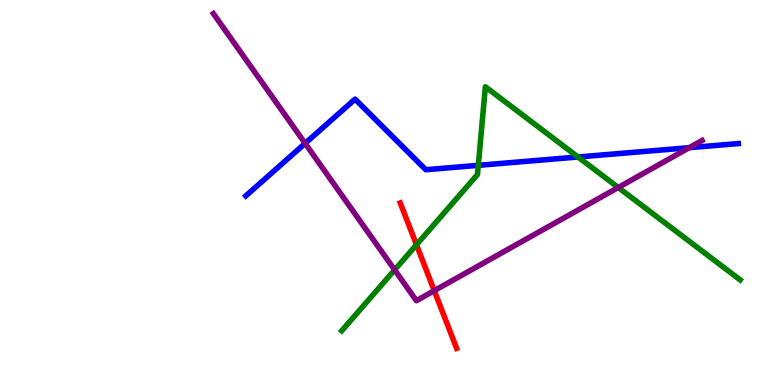[{'lines': ['blue', 'red'], 'intersections': []}, {'lines': ['green', 'red'], 'intersections': [{'x': 5.37, 'y': 3.64}]}, {'lines': ['purple', 'red'], 'intersections': [{'x': 5.6, 'y': 2.45}]}, {'lines': ['blue', 'green'], 'intersections': [{'x': 6.17, 'y': 5.71}, {'x': 7.46, 'y': 5.92}]}, {'lines': ['blue', 'purple'], 'intersections': [{'x': 3.94, 'y': 6.28}, {'x': 8.89, 'y': 6.16}]}, {'lines': ['green', 'purple'], 'intersections': [{'x': 5.09, 'y': 2.99}, {'x': 7.98, 'y': 5.13}]}]